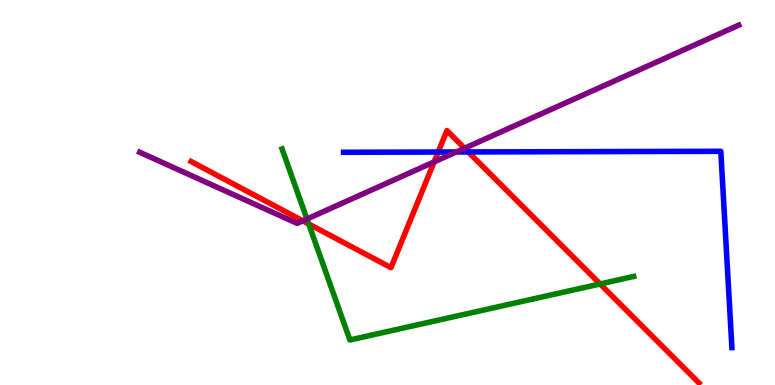[{'lines': ['blue', 'red'], 'intersections': [{'x': 5.65, 'y': 6.05}, {'x': 6.04, 'y': 6.05}]}, {'lines': ['green', 'red'], 'intersections': [{'x': 3.98, 'y': 4.18}, {'x': 7.74, 'y': 2.62}]}, {'lines': ['purple', 'red'], 'intersections': [{'x': 3.91, 'y': 4.26}, {'x': 5.6, 'y': 5.79}, {'x': 5.99, 'y': 6.15}]}, {'lines': ['blue', 'green'], 'intersections': []}, {'lines': ['blue', 'purple'], 'intersections': [{'x': 5.89, 'y': 6.05}]}, {'lines': ['green', 'purple'], 'intersections': [{'x': 3.96, 'y': 4.31}]}]